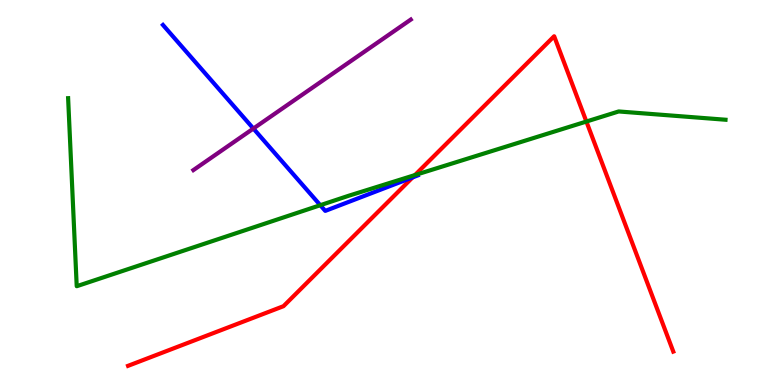[{'lines': ['blue', 'red'], 'intersections': [{'x': 5.32, 'y': 5.39}]}, {'lines': ['green', 'red'], 'intersections': [{'x': 5.35, 'y': 5.45}, {'x': 7.57, 'y': 6.84}]}, {'lines': ['purple', 'red'], 'intersections': []}, {'lines': ['blue', 'green'], 'intersections': [{'x': 4.13, 'y': 4.67}]}, {'lines': ['blue', 'purple'], 'intersections': [{'x': 3.27, 'y': 6.66}]}, {'lines': ['green', 'purple'], 'intersections': []}]